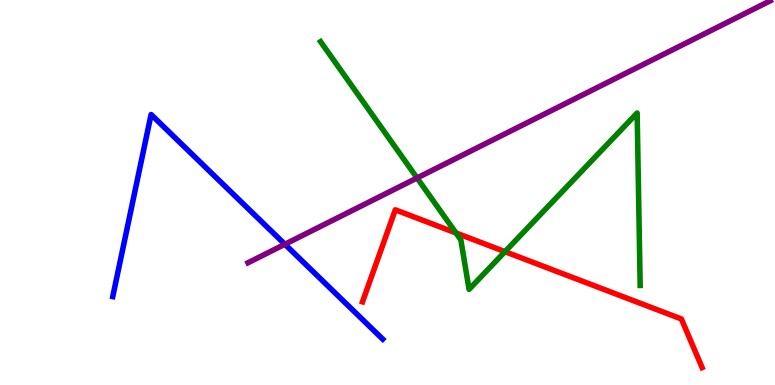[{'lines': ['blue', 'red'], 'intersections': []}, {'lines': ['green', 'red'], 'intersections': [{'x': 5.88, 'y': 3.95}, {'x': 6.52, 'y': 3.46}]}, {'lines': ['purple', 'red'], 'intersections': []}, {'lines': ['blue', 'green'], 'intersections': []}, {'lines': ['blue', 'purple'], 'intersections': [{'x': 3.68, 'y': 3.66}]}, {'lines': ['green', 'purple'], 'intersections': [{'x': 5.38, 'y': 5.38}]}]